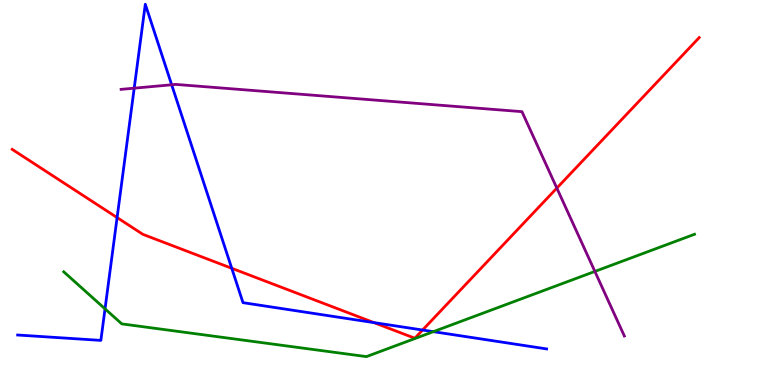[{'lines': ['blue', 'red'], 'intersections': [{'x': 1.51, 'y': 4.35}, {'x': 2.99, 'y': 3.03}, {'x': 4.83, 'y': 1.62}, {'x': 5.45, 'y': 1.43}]}, {'lines': ['green', 'red'], 'intersections': []}, {'lines': ['purple', 'red'], 'intersections': [{'x': 7.19, 'y': 5.11}]}, {'lines': ['blue', 'green'], 'intersections': [{'x': 1.36, 'y': 1.98}, {'x': 5.59, 'y': 1.39}]}, {'lines': ['blue', 'purple'], 'intersections': [{'x': 1.73, 'y': 7.71}, {'x': 2.22, 'y': 7.8}]}, {'lines': ['green', 'purple'], 'intersections': [{'x': 7.68, 'y': 2.95}]}]